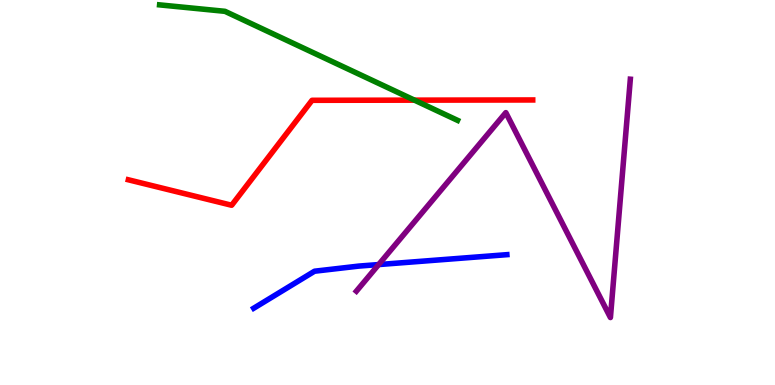[{'lines': ['blue', 'red'], 'intersections': []}, {'lines': ['green', 'red'], 'intersections': [{'x': 5.35, 'y': 7.4}]}, {'lines': ['purple', 'red'], 'intersections': []}, {'lines': ['blue', 'green'], 'intersections': []}, {'lines': ['blue', 'purple'], 'intersections': [{'x': 4.89, 'y': 3.13}]}, {'lines': ['green', 'purple'], 'intersections': []}]